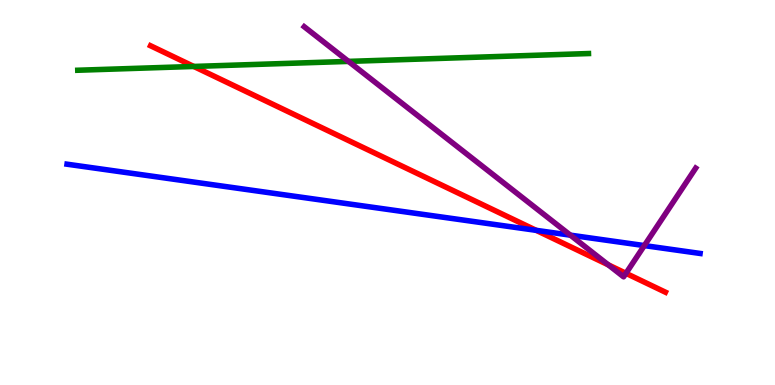[{'lines': ['blue', 'red'], 'intersections': [{'x': 6.92, 'y': 4.02}]}, {'lines': ['green', 'red'], 'intersections': [{'x': 2.5, 'y': 8.27}]}, {'lines': ['purple', 'red'], 'intersections': [{'x': 7.85, 'y': 3.12}, {'x': 8.08, 'y': 2.9}]}, {'lines': ['blue', 'green'], 'intersections': []}, {'lines': ['blue', 'purple'], 'intersections': [{'x': 7.36, 'y': 3.89}, {'x': 8.31, 'y': 3.62}]}, {'lines': ['green', 'purple'], 'intersections': [{'x': 4.5, 'y': 8.41}]}]